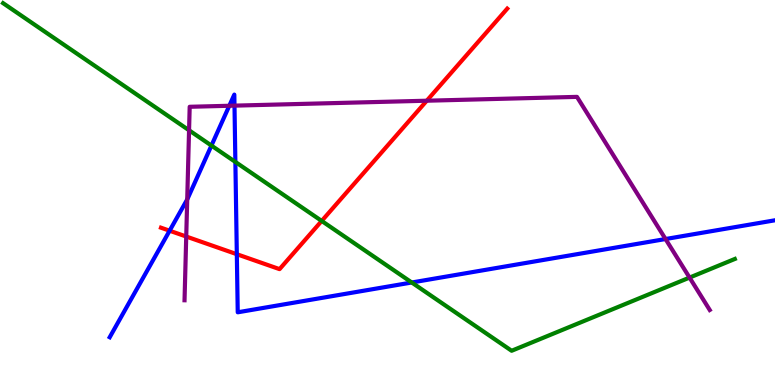[{'lines': ['blue', 'red'], 'intersections': [{'x': 2.19, 'y': 4.01}, {'x': 3.06, 'y': 3.4}]}, {'lines': ['green', 'red'], 'intersections': [{'x': 4.15, 'y': 4.26}]}, {'lines': ['purple', 'red'], 'intersections': [{'x': 2.4, 'y': 3.86}, {'x': 5.51, 'y': 7.38}]}, {'lines': ['blue', 'green'], 'intersections': [{'x': 2.73, 'y': 6.22}, {'x': 3.04, 'y': 5.79}, {'x': 5.31, 'y': 2.66}]}, {'lines': ['blue', 'purple'], 'intersections': [{'x': 2.42, 'y': 4.82}, {'x': 2.96, 'y': 7.25}, {'x': 3.03, 'y': 7.26}, {'x': 8.59, 'y': 3.79}]}, {'lines': ['green', 'purple'], 'intersections': [{'x': 2.44, 'y': 6.62}, {'x': 8.9, 'y': 2.79}]}]